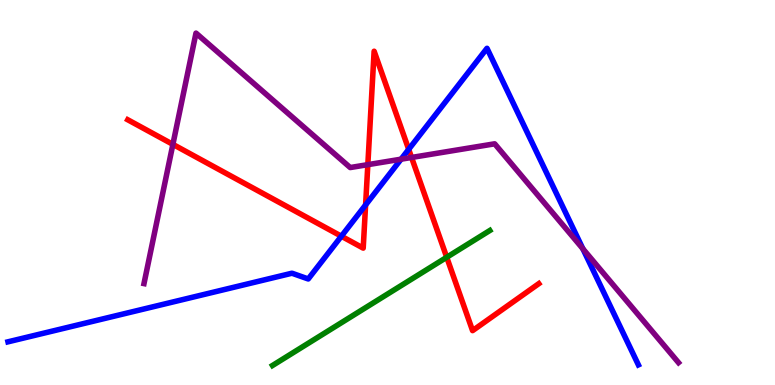[{'lines': ['blue', 'red'], 'intersections': [{'x': 4.4, 'y': 3.86}, {'x': 4.72, 'y': 4.68}, {'x': 5.27, 'y': 6.12}]}, {'lines': ['green', 'red'], 'intersections': [{'x': 5.76, 'y': 3.32}]}, {'lines': ['purple', 'red'], 'intersections': [{'x': 2.23, 'y': 6.25}, {'x': 4.75, 'y': 5.72}, {'x': 5.31, 'y': 5.91}]}, {'lines': ['blue', 'green'], 'intersections': []}, {'lines': ['blue', 'purple'], 'intersections': [{'x': 5.17, 'y': 5.87}, {'x': 7.52, 'y': 3.54}]}, {'lines': ['green', 'purple'], 'intersections': []}]